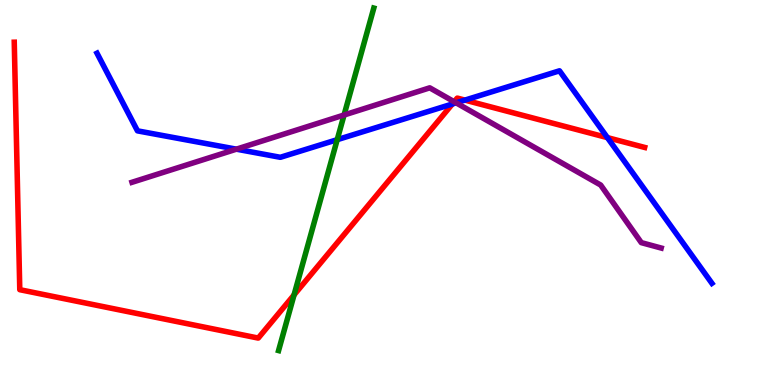[{'lines': ['blue', 'red'], 'intersections': [{'x': 5.84, 'y': 7.3}, {'x': 6.0, 'y': 7.4}, {'x': 7.84, 'y': 6.43}]}, {'lines': ['green', 'red'], 'intersections': [{'x': 3.79, 'y': 2.34}]}, {'lines': ['purple', 'red'], 'intersections': [{'x': 5.86, 'y': 7.36}]}, {'lines': ['blue', 'green'], 'intersections': [{'x': 4.35, 'y': 6.37}]}, {'lines': ['blue', 'purple'], 'intersections': [{'x': 3.05, 'y': 6.13}, {'x': 5.89, 'y': 7.33}]}, {'lines': ['green', 'purple'], 'intersections': [{'x': 4.44, 'y': 7.01}]}]